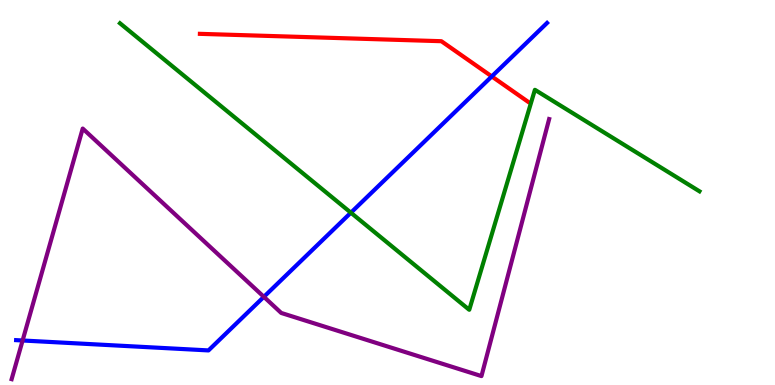[{'lines': ['blue', 'red'], 'intersections': [{'x': 6.35, 'y': 8.01}]}, {'lines': ['green', 'red'], 'intersections': []}, {'lines': ['purple', 'red'], 'intersections': []}, {'lines': ['blue', 'green'], 'intersections': [{'x': 4.53, 'y': 4.48}]}, {'lines': ['blue', 'purple'], 'intersections': [{'x': 0.292, 'y': 1.16}, {'x': 3.4, 'y': 2.29}]}, {'lines': ['green', 'purple'], 'intersections': []}]